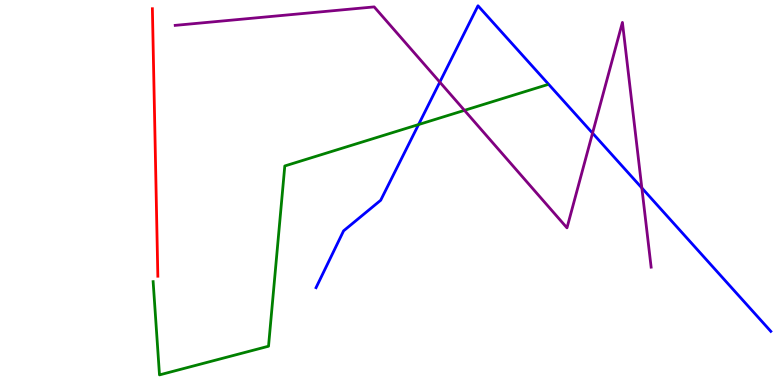[{'lines': ['blue', 'red'], 'intersections': []}, {'lines': ['green', 'red'], 'intersections': []}, {'lines': ['purple', 'red'], 'intersections': []}, {'lines': ['blue', 'green'], 'intersections': [{'x': 5.4, 'y': 6.76}]}, {'lines': ['blue', 'purple'], 'intersections': [{'x': 5.67, 'y': 7.87}, {'x': 7.65, 'y': 6.54}, {'x': 8.28, 'y': 5.12}]}, {'lines': ['green', 'purple'], 'intersections': [{'x': 5.99, 'y': 7.13}]}]